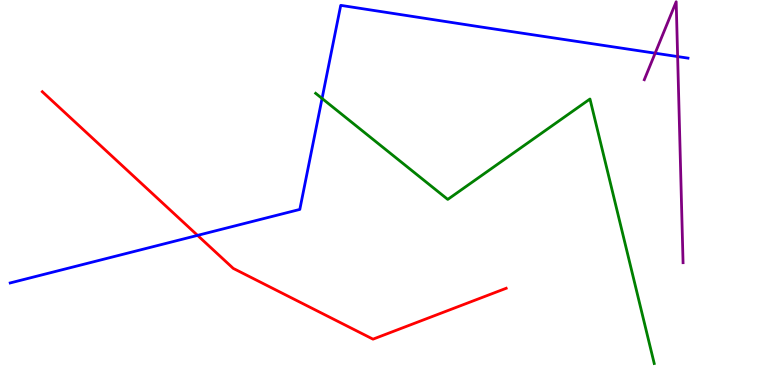[{'lines': ['blue', 'red'], 'intersections': [{'x': 2.55, 'y': 3.89}]}, {'lines': ['green', 'red'], 'intersections': []}, {'lines': ['purple', 'red'], 'intersections': []}, {'lines': ['blue', 'green'], 'intersections': [{'x': 4.16, 'y': 7.44}]}, {'lines': ['blue', 'purple'], 'intersections': [{'x': 8.45, 'y': 8.62}, {'x': 8.74, 'y': 8.53}]}, {'lines': ['green', 'purple'], 'intersections': []}]